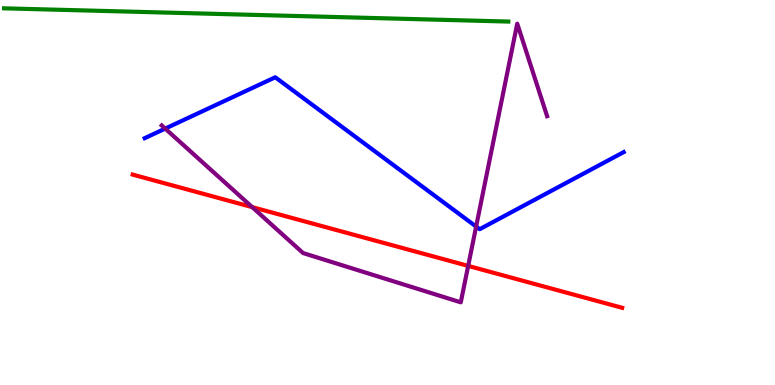[{'lines': ['blue', 'red'], 'intersections': []}, {'lines': ['green', 'red'], 'intersections': []}, {'lines': ['purple', 'red'], 'intersections': [{'x': 3.25, 'y': 4.62}, {'x': 6.04, 'y': 3.09}]}, {'lines': ['blue', 'green'], 'intersections': []}, {'lines': ['blue', 'purple'], 'intersections': [{'x': 2.13, 'y': 6.66}, {'x': 6.14, 'y': 4.12}]}, {'lines': ['green', 'purple'], 'intersections': []}]